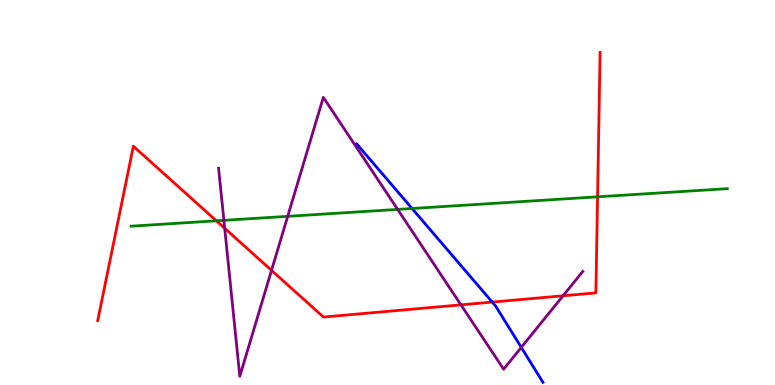[{'lines': ['blue', 'red'], 'intersections': [{'x': 6.35, 'y': 2.15}]}, {'lines': ['green', 'red'], 'intersections': [{'x': 2.79, 'y': 4.26}, {'x': 7.71, 'y': 4.89}]}, {'lines': ['purple', 'red'], 'intersections': [{'x': 2.9, 'y': 4.07}, {'x': 3.5, 'y': 2.98}, {'x': 5.95, 'y': 2.08}, {'x': 7.27, 'y': 2.32}]}, {'lines': ['blue', 'green'], 'intersections': [{'x': 5.32, 'y': 4.58}]}, {'lines': ['blue', 'purple'], 'intersections': [{'x': 6.73, 'y': 0.977}]}, {'lines': ['green', 'purple'], 'intersections': [{'x': 2.89, 'y': 4.28}, {'x': 3.71, 'y': 4.38}, {'x': 5.13, 'y': 4.56}]}]